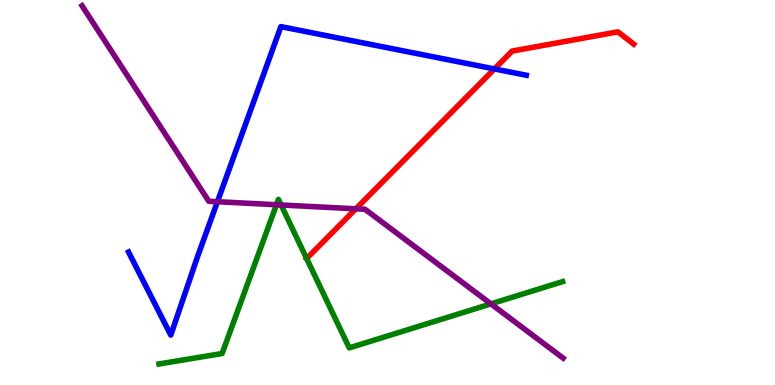[{'lines': ['blue', 'red'], 'intersections': [{'x': 6.38, 'y': 8.21}]}, {'lines': ['green', 'red'], 'intersections': [{'x': 3.96, 'y': 3.29}]}, {'lines': ['purple', 'red'], 'intersections': [{'x': 4.59, 'y': 4.58}]}, {'lines': ['blue', 'green'], 'intersections': []}, {'lines': ['blue', 'purple'], 'intersections': [{'x': 2.81, 'y': 4.76}]}, {'lines': ['green', 'purple'], 'intersections': [{'x': 3.57, 'y': 4.68}, {'x': 3.63, 'y': 4.68}, {'x': 6.33, 'y': 2.11}]}]